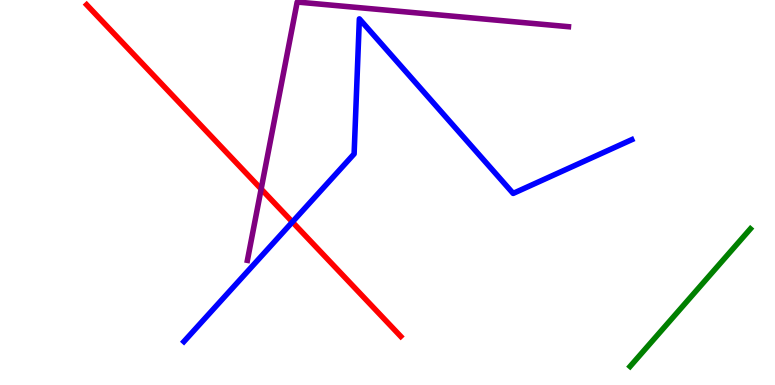[{'lines': ['blue', 'red'], 'intersections': [{'x': 3.77, 'y': 4.23}]}, {'lines': ['green', 'red'], 'intersections': []}, {'lines': ['purple', 'red'], 'intersections': [{'x': 3.37, 'y': 5.09}]}, {'lines': ['blue', 'green'], 'intersections': []}, {'lines': ['blue', 'purple'], 'intersections': []}, {'lines': ['green', 'purple'], 'intersections': []}]